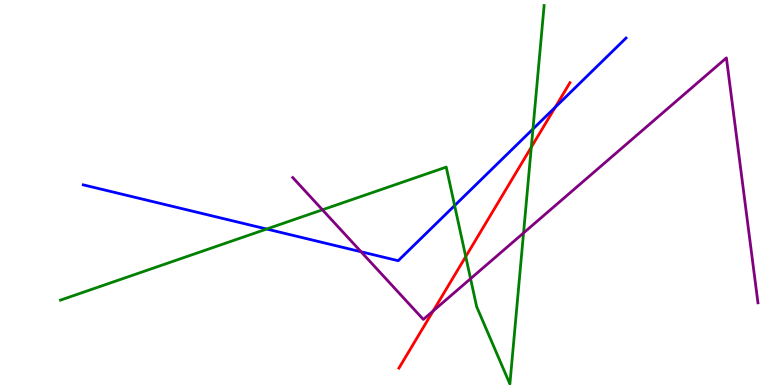[{'lines': ['blue', 'red'], 'intersections': [{'x': 7.16, 'y': 7.21}]}, {'lines': ['green', 'red'], 'intersections': [{'x': 6.01, 'y': 3.34}, {'x': 6.86, 'y': 6.18}]}, {'lines': ['purple', 'red'], 'intersections': [{'x': 5.59, 'y': 1.92}]}, {'lines': ['blue', 'green'], 'intersections': [{'x': 3.44, 'y': 4.05}, {'x': 5.87, 'y': 4.66}, {'x': 6.88, 'y': 6.65}]}, {'lines': ['blue', 'purple'], 'intersections': [{'x': 4.66, 'y': 3.46}]}, {'lines': ['green', 'purple'], 'intersections': [{'x': 4.16, 'y': 4.55}, {'x': 6.07, 'y': 2.76}, {'x': 6.76, 'y': 3.95}]}]